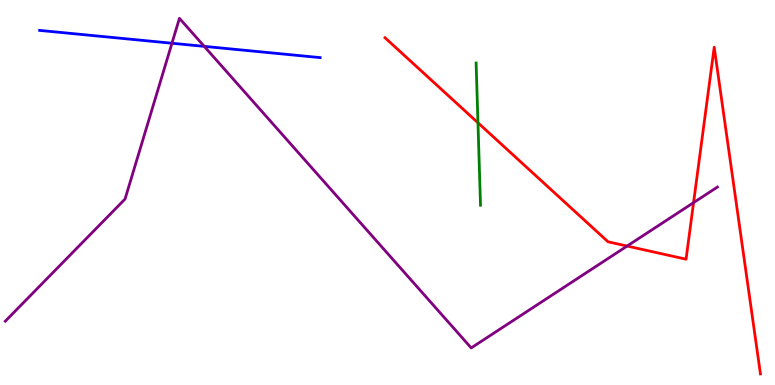[{'lines': ['blue', 'red'], 'intersections': []}, {'lines': ['green', 'red'], 'intersections': [{'x': 6.17, 'y': 6.81}]}, {'lines': ['purple', 'red'], 'intersections': [{'x': 8.09, 'y': 3.61}, {'x': 8.95, 'y': 4.74}]}, {'lines': ['blue', 'green'], 'intersections': []}, {'lines': ['blue', 'purple'], 'intersections': [{'x': 2.22, 'y': 8.88}, {'x': 2.64, 'y': 8.8}]}, {'lines': ['green', 'purple'], 'intersections': []}]